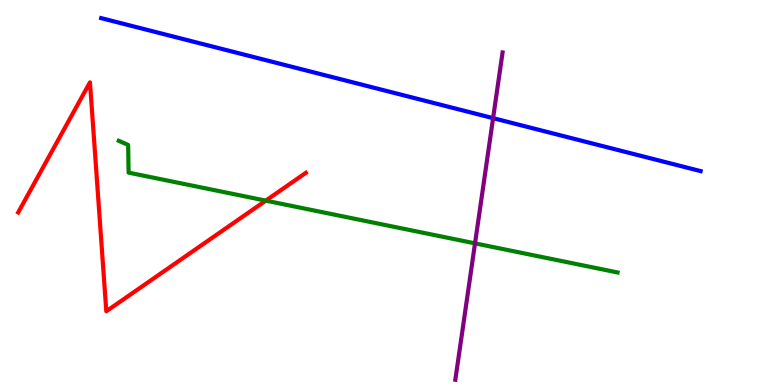[{'lines': ['blue', 'red'], 'intersections': []}, {'lines': ['green', 'red'], 'intersections': [{'x': 3.43, 'y': 4.79}]}, {'lines': ['purple', 'red'], 'intersections': []}, {'lines': ['blue', 'green'], 'intersections': []}, {'lines': ['blue', 'purple'], 'intersections': [{'x': 6.36, 'y': 6.93}]}, {'lines': ['green', 'purple'], 'intersections': [{'x': 6.13, 'y': 3.68}]}]